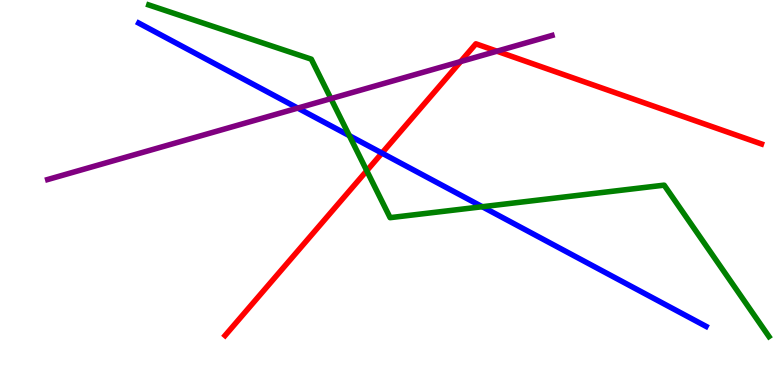[{'lines': ['blue', 'red'], 'intersections': [{'x': 4.93, 'y': 6.02}]}, {'lines': ['green', 'red'], 'intersections': [{'x': 4.73, 'y': 5.57}]}, {'lines': ['purple', 'red'], 'intersections': [{'x': 5.94, 'y': 8.4}, {'x': 6.41, 'y': 8.67}]}, {'lines': ['blue', 'green'], 'intersections': [{'x': 4.51, 'y': 6.48}, {'x': 6.22, 'y': 4.63}]}, {'lines': ['blue', 'purple'], 'intersections': [{'x': 3.84, 'y': 7.19}]}, {'lines': ['green', 'purple'], 'intersections': [{'x': 4.27, 'y': 7.44}]}]